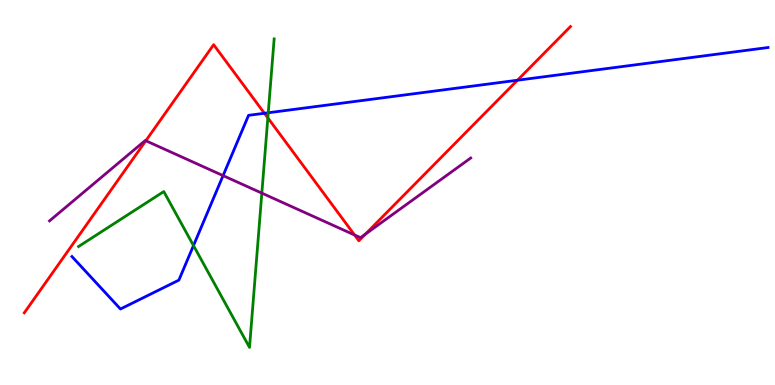[{'lines': ['blue', 'red'], 'intersections': [{'x': 3.41, 'y': 7.06}, {'x': 6.68, 'y': 7.92}]}, {'lines': ['green', 'red'], 'intersections': [{'x': 3.46, 'y': 6.94}]}, {'lines': ['purple', 'red'], 'intersections': [{'x': 1.88, 'y': 6.34}, {'x': 4.58, 'y': 3.9}, {'x': 4.71, 'y': 3.92}]}, {'lines': ['blue', 'green'], 'intersections': [{'x': 2.5, 'y': 3.62}, {'x': 3.46, 'y': 7.07}]}, {'lines': ['blue', 'purple'], 'intersections': [{'x': 2.88, 'y': 5.44}]}, {'lines': ['green', 'purple'], 'intersections': [{'x': 3.38, 'y': 4.98}]}]